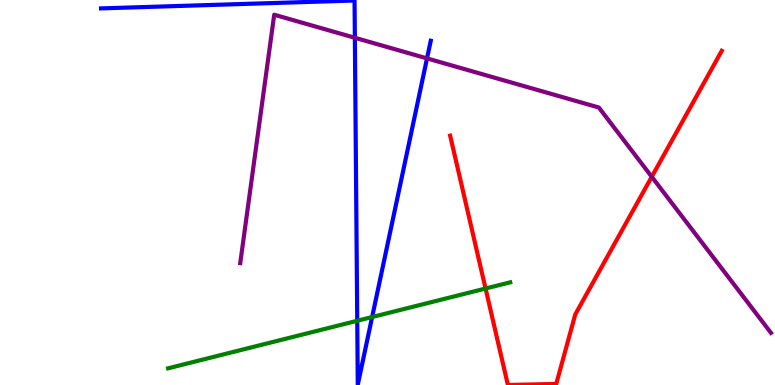[{'lines': ['blue', 'red'], 'intersections': []}, {'lines': ['green', 'red'], 'intersections': [{'x': 6.27, 'y': 2.51}]}, {'lines': ['purple', 'red'], 'intersections': [{'x': 8.41, 'y': 5.41}]}, {'lines': ['blue', 'green'], 'intersections': [{'x': 4.61, 'y': 1.67}, {'x': 4.8, 'y': 1.77}]}, {'lines': ['blue', 'purple'], 'intersections': [{'x': 4.58, 'y': 9.02}, {'x': 5.51, 'y': 8.48}]}, {'lines': ['green', 'purple'], 'intersections': []}]